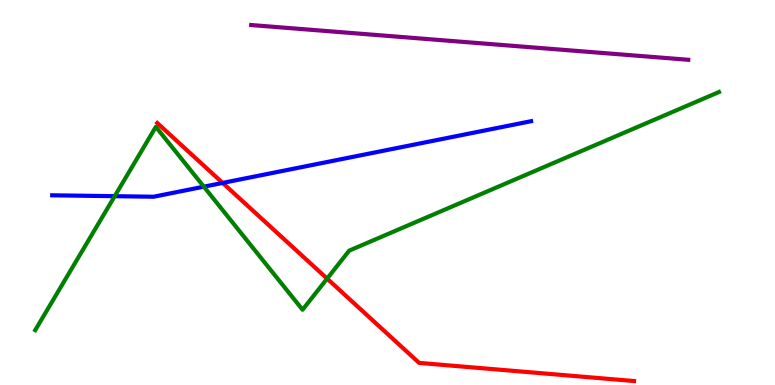[{'lines': ['blue', 'red'], 'intersections': [{'x': 2.87, 'y': 5.25}]}, {'lines': ['green', 'red'], 'intersections': [{'x': 4.22, 'y': 2.76}]}, {'lines': ['purple', 'red'], 'intersections': []}, {'lines': ['blue', 'green'], 'intersections': [{'x': 1.48, 'y': 4.9}, {'x': 2.63, 'y': 5.15}]}, {'lines': ['blue', 'purple'], 'intersections': []}, {'lines': ['green', 'purple'], 'intersections': []}]